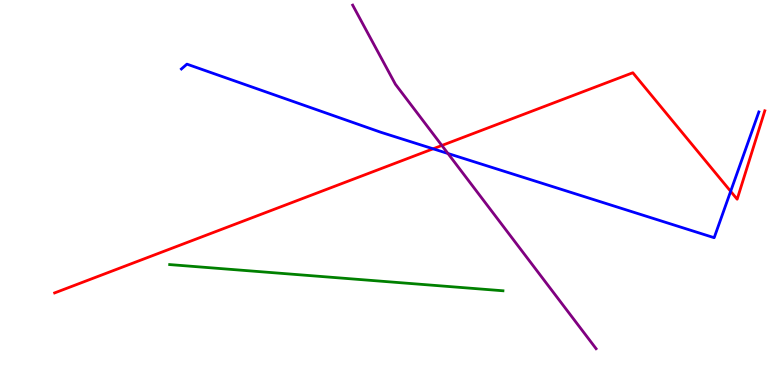[{'lines': ['blue', 'red'], 'intersections': [{'x': 5.59, 'y': 6.14}, {'x': 9.43, 'y': 5.03}]}, {'lines': ['green', 'red'], 'intersections': []}, {'lines': ['purple', 'red'], 'intersections': [{'x': 5.7, 'y': 6.22}]}, {'lines': ['blue', 'green'], 'intersections': []}, {'lines': ['blue', 'purple'], 'intersections': [{'x': 5.78, 'y': 6.01}]}, {'lines': ['green', 'purple'], 'intersections': []}]